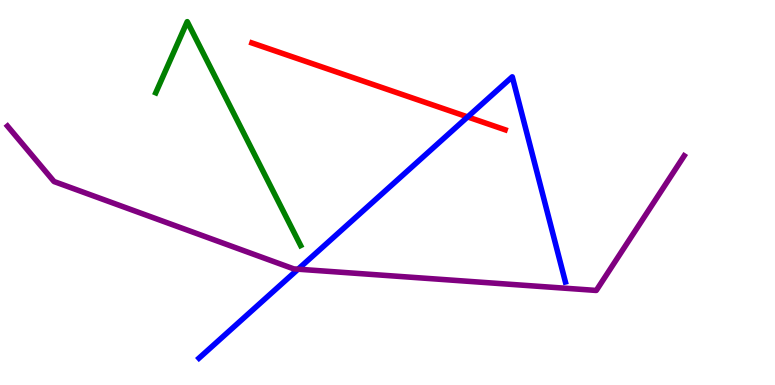[{'lines': ['blue', 'red'], 'intersections': [{'x': 6.03, 'y': 6.96}]}, {'lines': ['green', 'red'], 'intersections': []}, {'lines': ['purple', 'red'], 'intersections': []}, {'lines': ['blue', 'green'], 'intersections': []}, {'lines': ['blue', 'purple'], 'intersections': [{'x': 3.85, 'y': 3.01}]}, {'lines': ['green', 'purple'], 'intersections': []}]